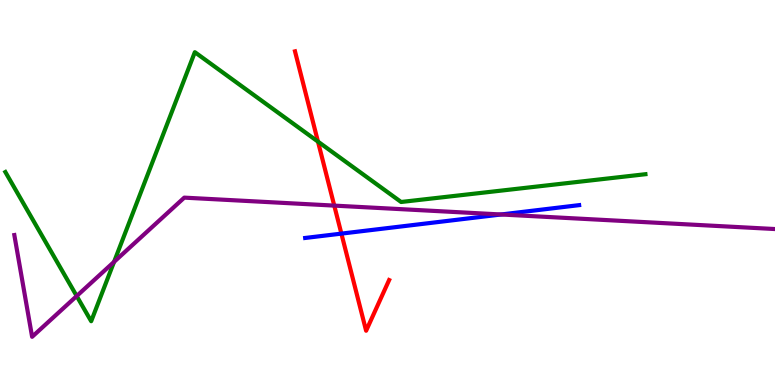[{'lines': ['blue', 'red'], 'intersections': [{'x': 4.41, 'y': 3.93}]}, {'lines': ['green', 'red'], 'intersections': [{'x': 4.1, 'y': 6.32}]}, {'lines': ['purple', 'red'], 'intersections': [{'x': 4.31, 'y': 4.66}]}, {'lines': ['blue', 'green'], 'intersections': []}, {'lines': ['blue', 'purple'], 'intersections': [{'x': 6.47, 'y': 4.43}]}, {'lines': ['green', 'purple'], 'intersections': [{'x': 0.99, 'y': 2.31}, {'x': 1.47, 'y': 3.2}]}]